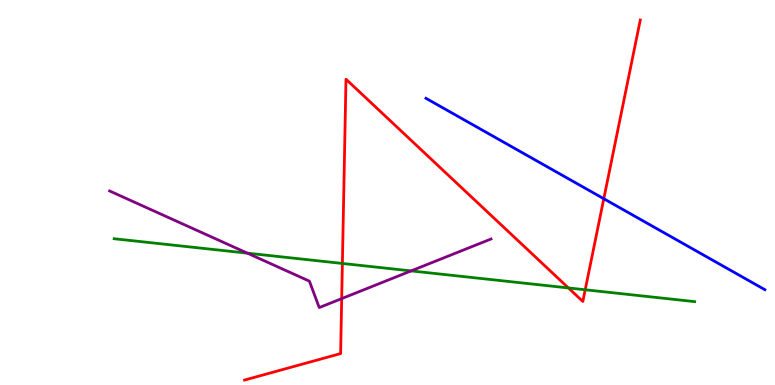[{'lines': ['blue', 'red'], 'intersections': [{'x': 7.79, 'y': 4.84}]}, {'lines': ['green', 'red'], 'intersections': [{'x': 4.42, 'y': 3.16}, {'x': 7.33, 'y': 2.52}, {'x': 7.55, 'y': 2.47}]}, {'lines': ['purple', 'red'], 'intersections': [{'x': 4.41, 'y': 2.24}]}, {'lines': ['blue', 'green'], 'intersections': []}, {'lines': ['blue', 'purple'], 'intersections': []}, {'lines': ['green', 'purple'], 'intersections': [{'x': 3.19, 'y': 3.42}, {'x': 5.3, 'y': 2.96}]}]